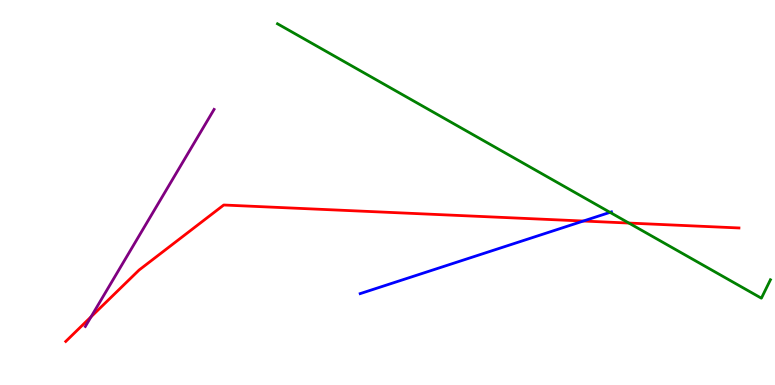[{'lines': ['blue', 'red'], 'intersections': [{'x': 7.53, 'y': 4.26}]}, {'lines': ['green', 'red'], 'intersections': [{'x': 8.11, 'y': 4.21}]}, {'lines': ['purple', 'red'], 'intersections': [{'x': 1.18, 'y': 1.77}]}, {'lines': ['blue', 'green'], 'intersections': [{'x': 7.87, 'y': 4.48}]}, {'lines': ['blue', 'purple'], 'intersections': []}, {'lines': ['green', 'purple'], 'intersections': []}]